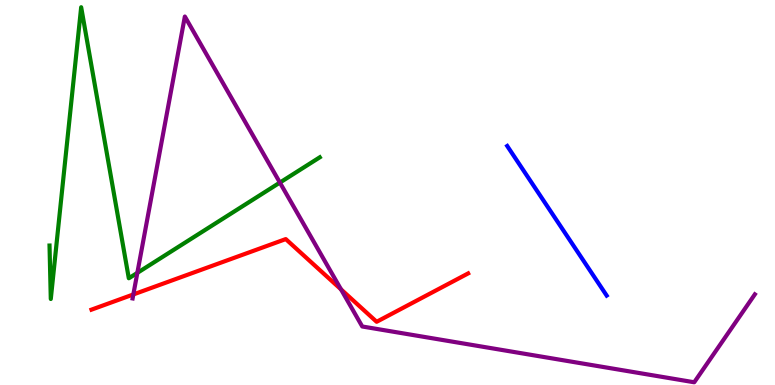[{'lines': ['blue', 'red'], 'intersections': []}, {'lines': ['green', 'red'], 'intersections': []}, {'lines': ['purple', 'red'], 'intersections': [{'x': 1.72, 'y': 2.35}, {'x': 4.4, 'y': 2.48}]}, {'lines': ['blue', 'green'], 'intersections': []}, {'lines': ['blue', 'purple'], 'intersections': []}, {'lines': ['green', 'purple'], 'intersections': [{'x': 1.77, 'y': 2.91}, {'x': 3.61, 'y': 5.26}]}]